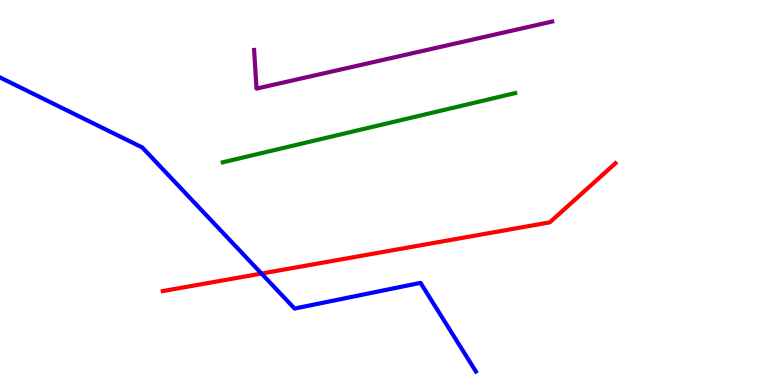[{'lines': ['blue', 'red'], 'intersections': [{'x': 3.37, 'y': 2.89}]}, {'lines': ['green', 'red'], 'intersections': []}, {'lines': ['purple', 'red'], 'intersections': []}, {'lines': ['blue', 'green'], 'intersections': []}, {'lines': ['blue', 'purple'], 'intersections': []}, {'lines': ['green', 'purple'], 'intersections': []}]